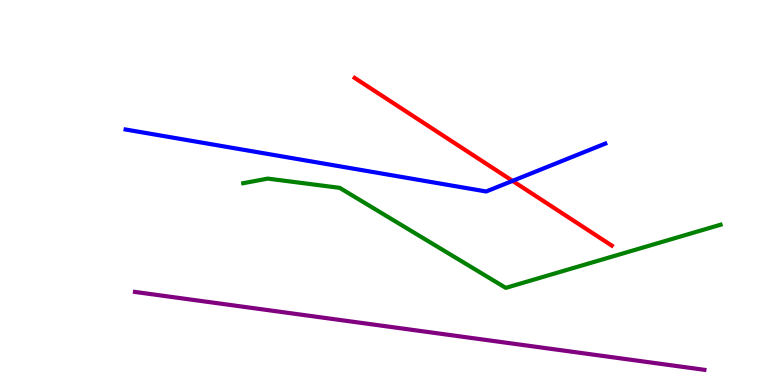[{'lines': ['blue', 'red'], 'intersections': [{'x': 6.61, 'y': 5.3}]}, {'lines': ['green', 'red'], 'intersections': []}, {'lines': ['purple', 'red'], 'intersections': []}, {'lines': ['blue', 'green'], 'intersections': []}, {'lines': ['blue', 'purple'], 'intersections': []}, {'lines': ['green', 'purple'], 'intersections': []}]